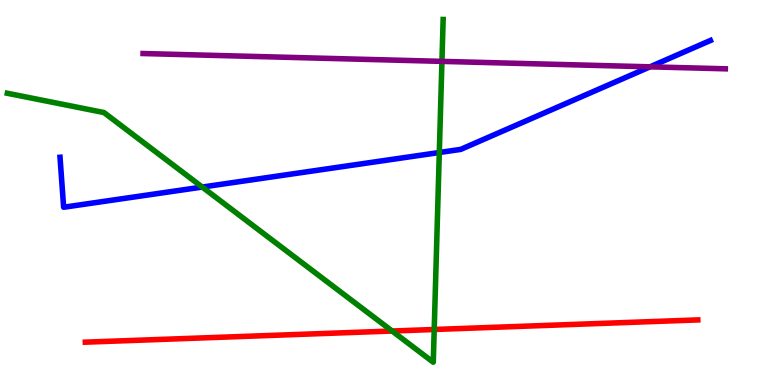[{'lines': ['blue', 'red'], 'intersections': []}, {'lines': ['green', 'red'], 'intersections': [{'x': 5.06, 'y': 1.4}, {'x': 5.6, 'y': 1.44}]}, {'lines': ['purple', 'red'], 'intersections': []}, {'lines': ['blue', 'green'], 'intersections': [{'x': 2.61, 'y': 5.14}, {'x': 5.67, 'y': 6.04}]}, {'lines': ['blue', 'purple'], 'intersections': [{'x': 8.39, 'y': 8.26}]}, {'lines': ['green', 'purple'], 'intersections': [{'x': 5.7, 'y': 8.41}]}]